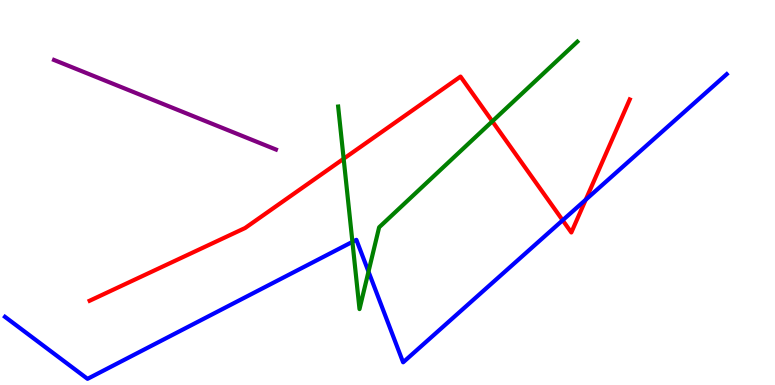[{'lines': ['blue', 'red'], 'intersections': [{'x': 7.26, 'y': 4.28}, {'x': 7.56, 'y': 4.81}]}, {'lines': ['green', 'red'], 'intersections': [{'x': 4.43, 'y': 5.88}, {'x': 6.35, 'y': 6.85}]}, {'lines': ['purple', 'red'], 'intersections': []}, {'lines': ['blue', 'green'], 'intersections': [{'x': 4.55, 'y': 3.72}, {'x': 4.75, 'y': 2.95}]}, {'lines': ['blue', 'purple'], 'intersections': []}, {'lines': ['green', 'purple'], 'intersections': []}]